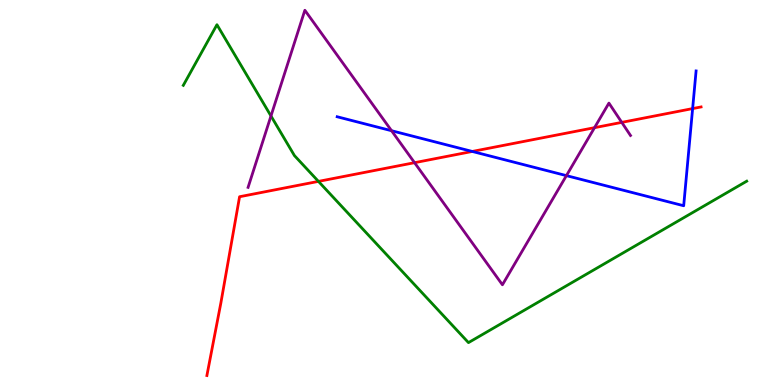[{'lines': ['blue', 'red'], 'intersections': [{'x': 6.09, 'y': 6.07}, {'x': 8.94, 'y': 7.18}]}, {'lines': ['green', 'red'], 'intersections': [{'x': 4.11, 'y': 5.29}]}, {'lines': ['purple', 'red'], 'intersections': [{'x': 5.35, 'y': 5.77}, {'x': 7.67, 'y': 6.68}, {'x': 8.02, 'y': 6.82}]}, {'lines': ['blue', 'green'], 'intersections': []}, {'lines': ['blue', 'purple'], 'intersections': [{'x': 5.05, 'y': 6.6}, {'x': 7.31, 'y': 5.44}]}, {'lines': ['green', 'purple'], 'intersections': [{'x': 3.5, 'y': 6.99}]}]